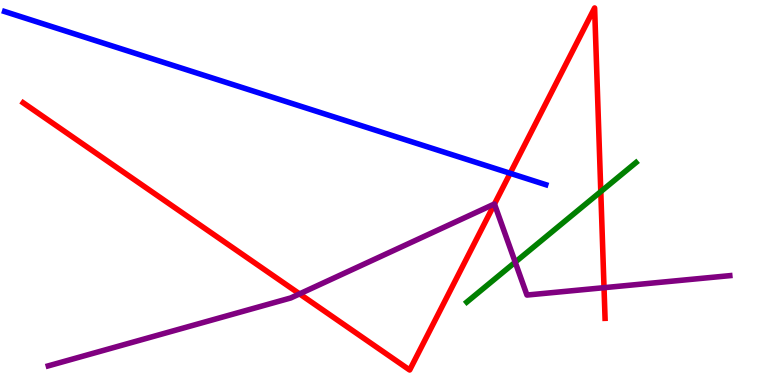[{'lines': ['blue', 'red'], 'intersections': [{'x': 6.58, 'y': 5.5}]}, {'lines': ['green', 'red'], 'intersections': [{'x': 7.75, 'y': 5.02}]}, {'lines': ['purple', 'red'], 'intersections': [{'x': 3.87, 'y': 2.37}, {'x': 6.38, 'y': 4.7}, {'x': 7.79, 'y': 2.53}]}, {'lines': ['blue', 'green'], 'intersections': []}, {'lines': ['blue', 'purple'], 'intersections': []}, {'lines': ['green', 'purple'], 'intersections': [{'x': 6.65, 'y': 3.19}]}]